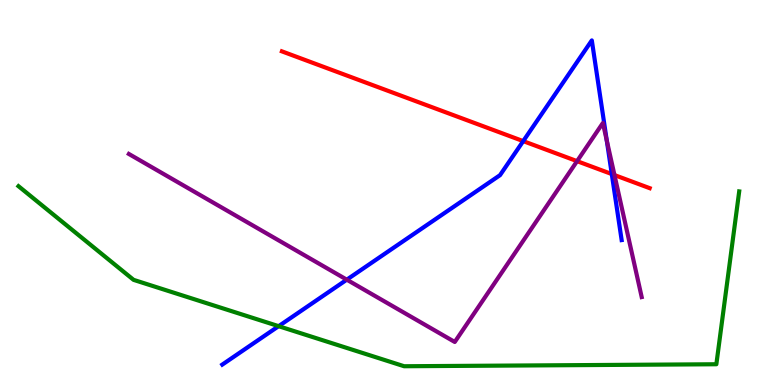[{'lines': ['blue', 'red'], 'intersections': [{'x': 6.75, 'y': 6.33}, {'x': 7.89, 'y': 5.48}]}, {'lines': ['green', 'red'], 'intersections': []}, {'lines': ['purple', 'red'], 'intersections': [{'x': 7.45, 'y': 5.81}, {'x': 7.93, 'y': 5.45}]}, {'lines': ['blue', 'green'], 'intersections': [{'x': 3.6, 'y': 1.53}]}, {'lines': ['blue', 'purple'], 'intersections': [{'x': 4.47, 'y': 2.74}, {'x': 7.83, 'y': 6.35}]}, {'lines': ['green', 'purple'], 'intersections': []}]